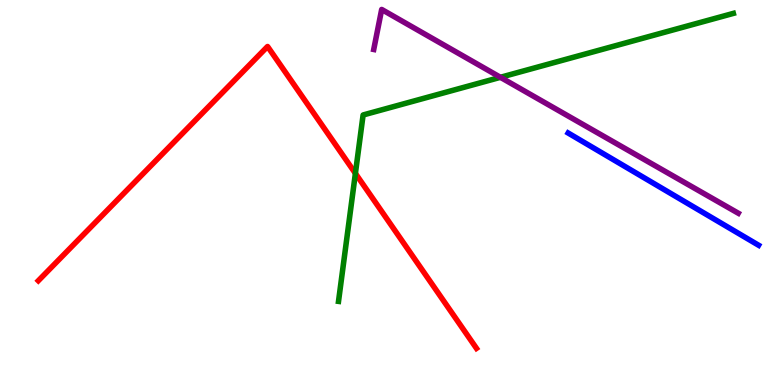[{'lines': ['blue', 'red'], 'intersections': []}, {'lines': ['green', 'red'], 'intersections': [{'x': 4.59, 'y': 5.5}]}, {'lines': ['purple', 'red'], 'intersections': []}, {'lines': ['blue', 'green'], 'intersections': []}, {'lines': ['blue', 'purple'], 'intersections': []}, {'lines': ['green', 'purple'], 'intersections': [{'x': 6.46, 'y': 7.99}]}]